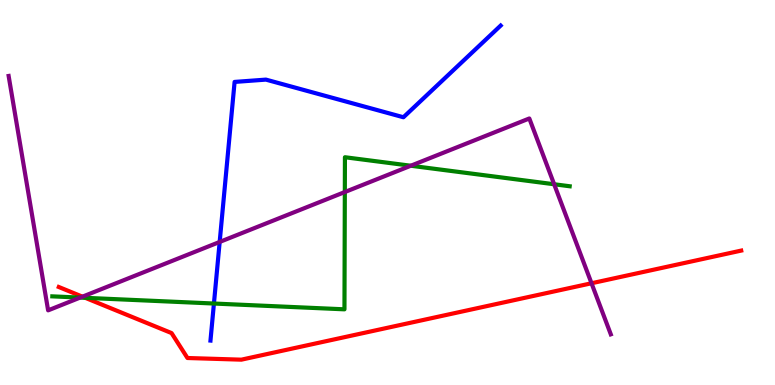[{'lines': ['blue', 'red'], 'intersections': []}, {'lines': ['green', 'red'], 'intersections': [{'x': 1.1, 'y': 2.26}]}, {'lines': ['purple', 'red'], 'intersections': [{'x': 1.06, 'y': 2.29}, {'x': 7.63, 'y': 2.64}]}, {'lines': ['blue', 'green'], 'intersections': [{'x': 2.76, 'y': 2.12}]}, {'lines': ['blue', 'purple'], 'intersections': [{'x': 2.83, 'y': 3.72}]}, {'lines': ['green', 'purple'], 'intersections': [{'x': 1.03, 'y': 2.27}, {'x': 4.45, 'y': 5.01}, {'x': 5.3, 'y': 5.7}, {'x': 7.15, 'y': 5.21}]}]